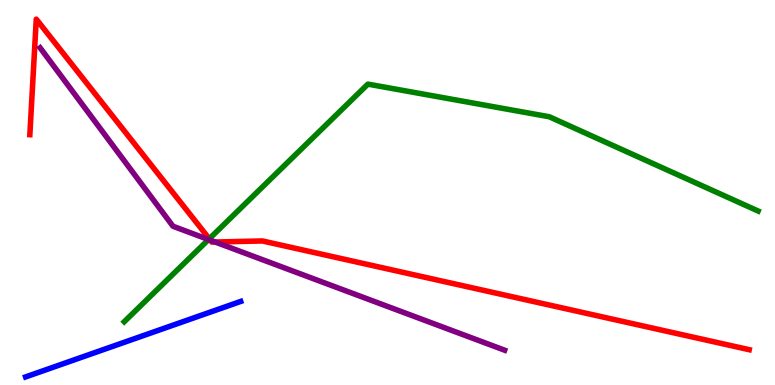[{'lines': ['blue', 'red'], 'intersections': []}, {'lines': ['green', 'red'], 'intersections': [{'x': 2.7, 'y': 3.8}]}, {'lines': ['purple', 'red'], 'intersections': [{'x': 2.72, 'y': 3.76}, {'x': 2.78, 'y': 3.71}]}, {'lines': ['blue', 'green'], 'intersections': []}, {'lines': ['blue', 'purple'], 'intersections': []}, {'lines': ['green', 'purple'], 'intersections': [{'x': 2.69, 'y': 3.78}]}]